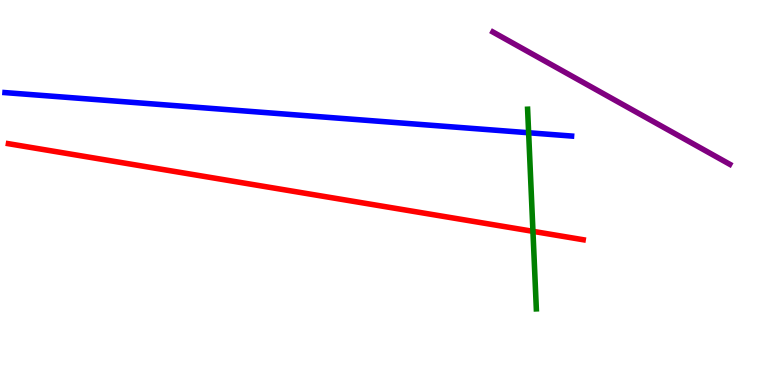[{'lines': ['blue', 'red'], 'intersections': []}, {'lines': ['green', 'red'], 'intersections': [{'x': 6.88, 'y': 3.99}]}, {'lines': ['purple', 'red'], 'intersections': []}, {'lines': ['blue', 'green'], 'intersections': [{'x': 6.82, 'y': 6.55}]}, {'lines': ['blue', 'purple'], 'intersections': []}, {'lines': ['green', 'purple'], 'intersections': []}]